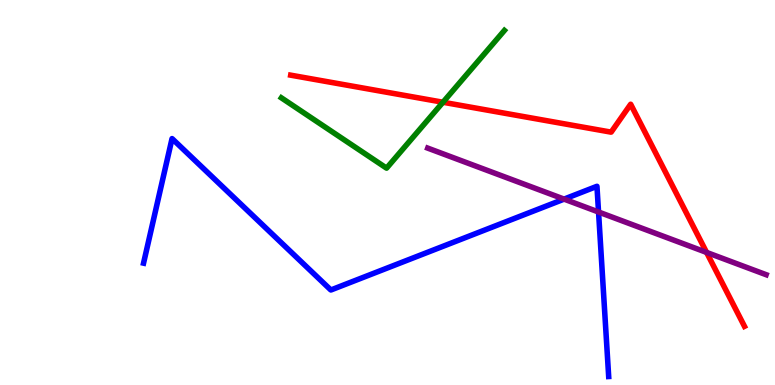[{'lines': ['blue', 'red'], 'intersections': []}, {'lines': ['green', 'red'], 'intersections': [{'x': 5.72, 'y': 7.34}]}, {'lines': ['purple', 'red'], 'intersections': [{'x': 9.12, 'y': 3.44}]}, {'lines': ['blue', 'green'], 'intersections': []}, {'lines': ['blue', 'purple'], 'intersections': [{'x': 7.28, 'y': 4.83}, {'x': 7.72, 'y': 4.49}]}, {'lines': ['green', 'purple'], 'intersections': []}]